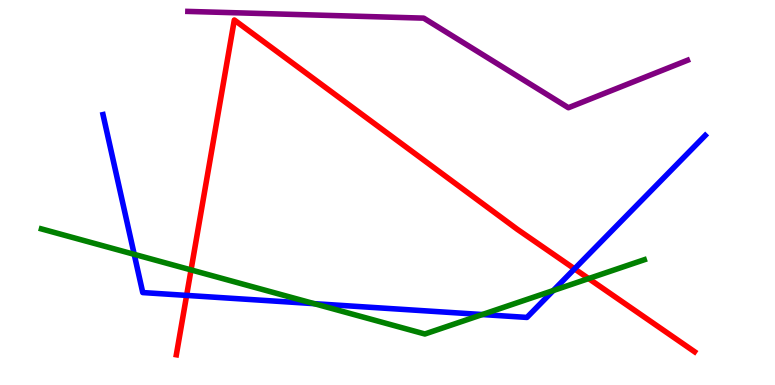[{'lines': ['blue', 'red'], 'intersections': [{'x': 2.41, 'y': 2.33}, {'x': 7.41, 'y': 3.02}]}, {'lines': ['green', 'red'], 'intersections': [{'x': 2.47, 'y': 2.99}, {'x': 7.6, 'y': 2.76}]}, {'lines': ['purple', 'red'], 'intersections': []}, {'lines': ['blue', 'green'], 'intersections': [{'x': 1.73, 'y': 3.39}, {'x': 4.05, 'y': 2.11}, {'x': 6.22, 'y': 1.83}, {'x': 7.14, 'y': 2.45}]}, {'lines': ['blue', 'purple'], 'intersections': []}, {'lines': ['green', 'purple'], 'intersections': []}]